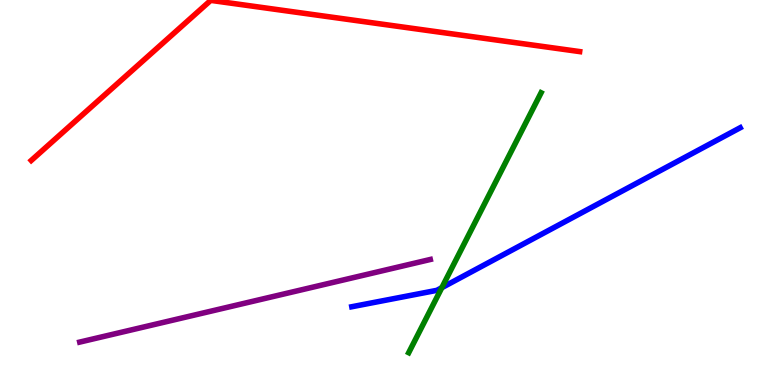[{'lines': ['blue', 'red'], 'intersections': []}, {'lines': ['green', 'red'], 'intersections': []}, {'lines': ['purple', 'red'], 'intersections': []}, {'lines': ['blue', 'green'], 'intersections': [{'x': 5.7, 'y': 2.53}]}, {'lines': ['blue', 'purple'], 'intersections': []}, {'lines': ['green', 'purple'], 'intersections': []}]